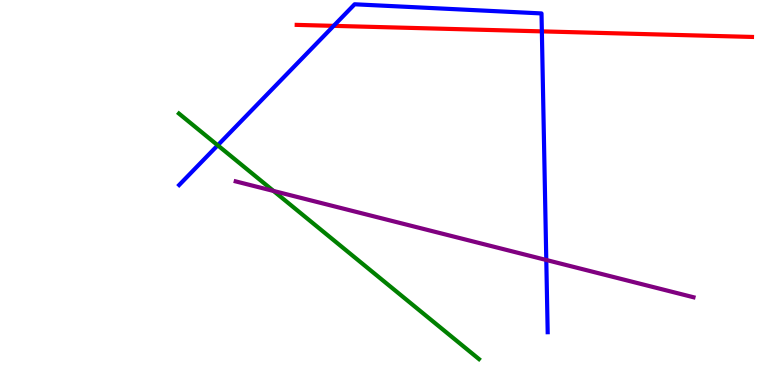[{'lines': ['blue', 'red'], 'intersections': [{'x': 4.31, 'y': 9.33}, {'x': 6.99, 'y': 9.19}]}, {'lines': ['green', 'red'], 'intersections': []}, {'lines': ['purple', 'red'], 'intersections': []}, {'lines': ['blue', 'green'], 'intersections': [{'x': 2.81, 'y': 6.23}]}, {'lines': ['blue', 'purple'], 'intersections': [{'x': 7.05, 'y': 3.25}]}, {'lines': ['green', 'purple'], 'intersections': [{'x': 3.53, 'y': 5.04}]}]